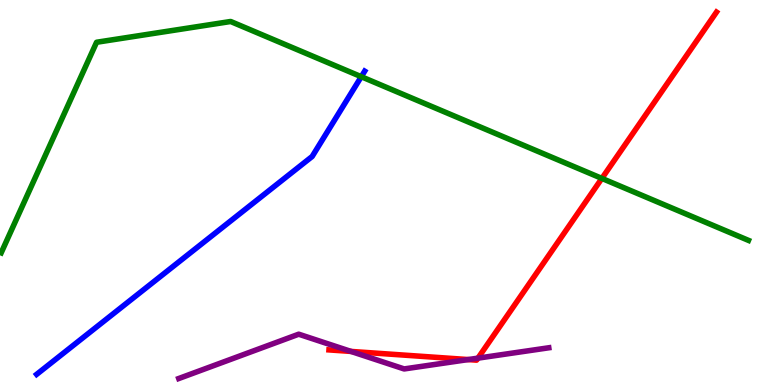[{'lines': ['blue', 'red'], 'intersections': []}, {'lines': ['green', 'red'], 'intersections': [{'x': 7.77, 'y': 5.37}]}, {'lines': ['purple', 'red'], 'intersections': [{'x': 4.53, 'y': 0.872}, {'x': 6.04, 'y': 0.66}, {'x': 6.17, 'y': 0.698}]}, {'lines': ['blue', 'green'], 'intersections': [{'x': 4.66, 'y': 8.01}]}, {'lines': ['blue', 'purple'], 'intersections': []}, {'lines': ['green', 'purple'], 'intersections': []}]